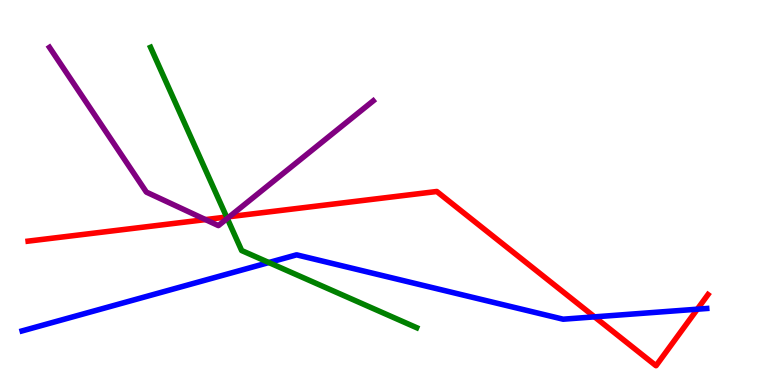[{'lines': ['blue', 'red'], 'intersections': [{'x': 7.67, 'y': 1.77}, {'x': 9.0, 'y': 1.97}]}, {'lines': ['green', 'red'], 'intersections': [{'x': 2.92, 'y': 4.36}]}, {'lines': ['purple', 'red'], 'intersections': [{'x': 2.65, 'y': 4.3}, {'x': 2.96, 'y': 4.37}]}, {'lines': ['blue', 'green'], 'intersections': [{'x': 3.47, 'y': 3.18}]}, {'lines': ['blue', 'purple'], 'intersections': []}, {'lines': ['green', 'purple'], 'intersections': [{'x': 2.93, 'y': 4.33}]}]